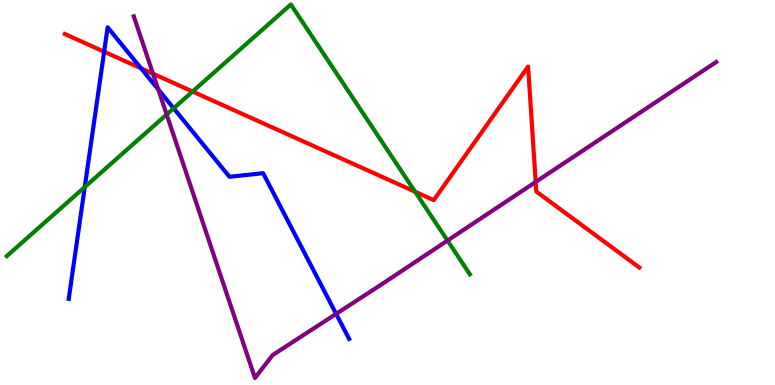[{'lines': ['blue', 'red'], 'intersections': [{'x': 1.34, 'y': 8.66}, {'x': 1.82, 'y': 8.22}]}, {'lines': ['green', 'red'], 'intersections': [{'x': 2.48, 'y': 7.62}, {'x': 5.36, 'y': 5.02}]}, {'lines': ['purple', 'red'], 'intersections': [{'x': 1.97, 'y': 8.09}, {'x': 6.91, 'y': 5.27}]}, {'lines': ['blue', 'green'], 'intersections': [{'x': 1.09, 'y': 5.14}, {'x': 2.24, 'y': 7.19}]}, {'lines': ['blue', 'purple'], 'intersections': [{'x': 2.04, 'y': 7.68}, {'x': 4.34, 'y': 1.85}]}, {'lines': ['green', 'purple'], 'intersections': [{'x': 2.15, 'y': 7.03}, {'x': 5.77, 'y': 3.75}]}]